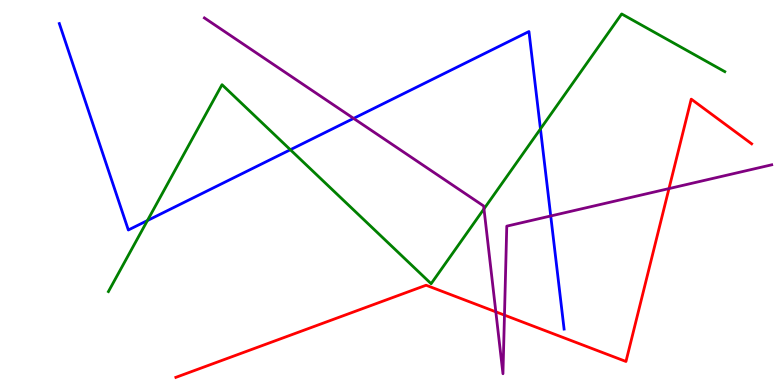[{'lines': ['blue', 'red'], 'intersections': []}, {'lines': ['green', 'red'], 'intersections': []}, {'lines': ['purple', 'red'], 'intersections': [{'x': 6.4, 'y': 1.9}, {'x': 6.51, 'y': 1.81}, {'x': 8.63, 'y': 5.1}]}, {'lines': ['blue', 'green'], 'intersections': [{'x': 1.9, 'y': 4.27}, {'x': 3.75, 'y': 6.11}, {'x': 6.97, 'y': 6.65}]}, {'lines': ['blue', 'purple'], 'intersections': [{'x': 4.56, 'y': 6.92}, {'x': 7.11, 'y': 4.39}]}, {'lines': ['green', 'purple'], 'intersections': [{'x': 6.24, 'y': 4.57}]}]